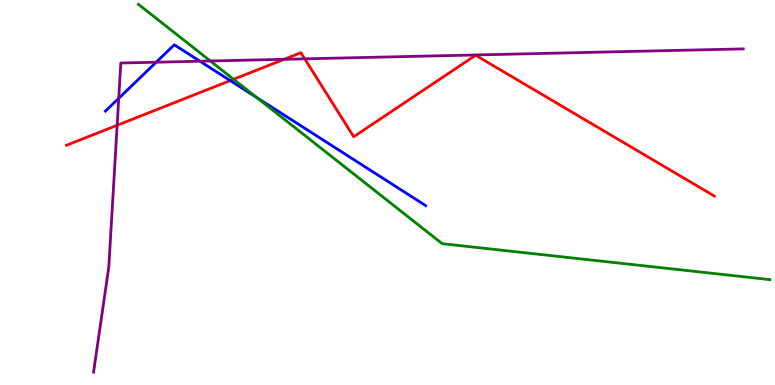[{'lines': ['blue', 'red'], 'intersections': [{'x': 2.97, 'y': 7.91}]}, {'lines': ['green', 'red'], 'intersections': [{'x': 3.01, 'y': 7.94}]}, {'lines': ['purple', 'red'], 'intersections': [{'x': 1.51, 'y': 6.75}, {'x': 3.67, 'y': 8.46}, {'x': 3.93, 'y': 8.47}]}, {'lines': ['blue', 'green'], 'intersections': [{'x': 3.31, 'y': 7.47}]}, {'lines': ['blue', 'purple'], 'intersections': [{'x': 1.53, 'y': 7.45}, {'x': 2.02, 'y': 8.38}, {'x': 2.58, 'y': 8.41}]}, {'lines': ['green', 'purple'], 'intersections': [{'x': 2.71, 'y': 8.42}]}]